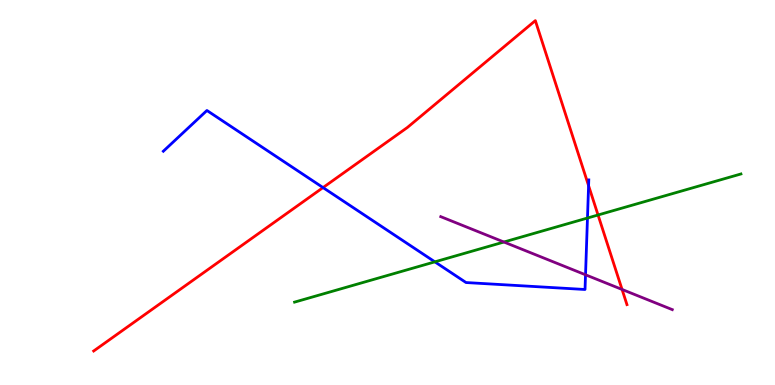[{'lines': ['blue', 'red'], 'intersections': [{'x': 4.17, 'y': 5.13}, {'x': 7.59, 'y': 5.18}]}, {'lines': ['green', 'red'], 'intersections': [{'x': 7.72, 'y': 4.42}]}, {'lines': ['purple', 'red'], 'intersections': [{'x': 8.03, 'y': 2.48}]}, {'lines': ['blue', 'green'], 'intersections': [{'x': 5.61, 'y': 3.2}, {'x': 7.58, 'y': 4.34}]}, {'lines': ['blue', 'purple'], 'intersections': [{'x': 7.56, 'y': 2.86}]}, {'lines': ['green', 'purple'], 'intersections': [{'x': 6.5, 'y': 3.71}]}]